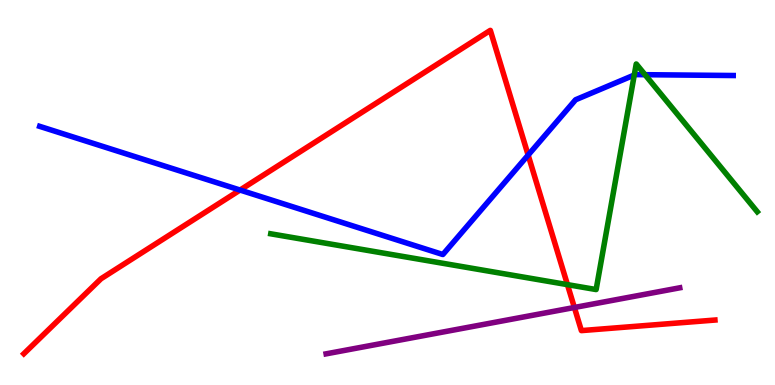[{'lines': ['blue', 'red'], 'intersections': [{'x': 3.1, 'y': 5.06}, {'x': 6.81, 'y': 5.97}]}, {'lines': ['green', 'red'], 'intersections': [{'x': 7.32, 'y': 2.61}]}, {'lines': ['purple', 'red'], 'intersections': [{'x': 7.41, 'y': 2.01}]}, {'lines': ['blue', 'green'], 'intersections': [{'x': 8.18, 'y': 8.05}, {'x': 8.32, 'y': 8.06}]}, {'lines': ['blue', 'purple'], 'intersections': []}, {'lines': ['green', 'purple'], 'intersections': []}]